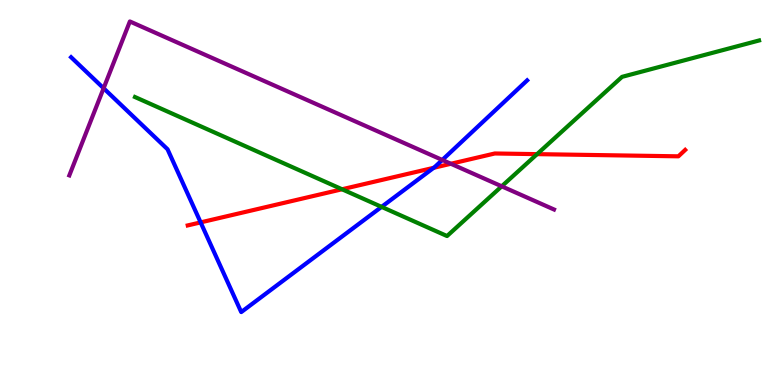[{'lines': ['blue', 'red'], 'intersections': [{'x': 2.59, 'y': 4.22}, {'x': 5.6, 'y': 5.64}]}, {'lines': ['green', 'red'], 'intersections': [{'x': 4.41, 'y': 5.08}, {'x': 6.93, 'y': 6.0}]}, {'lines': ['purple', 'red'], 'intersections': [{'x': 5.82, 'y': 5.75}]}, {'lines': ['blue', 'green'], 'intersections': [{'x': 4.92, 'y': 4.63}]}, {'lines': ['blue', 'purple'], 'intersections': [{'x': 1.34, 'y': 7.71}, {'x': 5.71, 'y': 5.85}]}, {'lines': ['green', 'purple'], 'intersections': [{'x': 6.47, 'y': 5.16}]}]